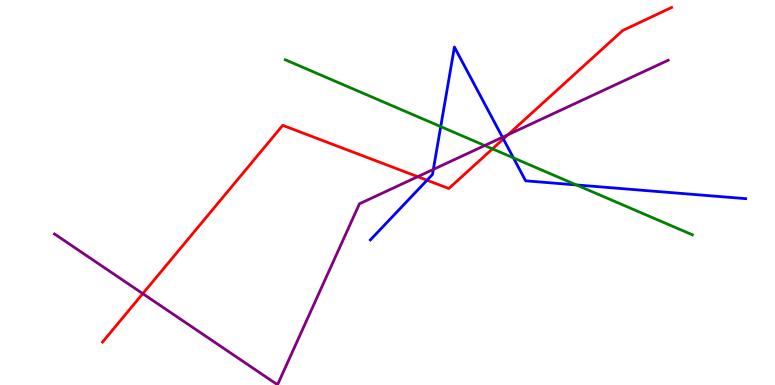[{'lines': ['blue', 'red'], 'intersections': [{'x': 5.51, 'y': 5.32}, {'x': 6.49, 'y': 6.39}]}, {'lines': ['green', 'red'], 'intersections': [{'x': 6.35, 'y': 6.13}]}, {'lines': ['purple', 'red'], 'intersections': [{'x': 1.84, 'y': 2.37}, {'x': 5.39, 'y': 5.41}, {'x': 6.56, 'y': 6.5}]}, {'lines': ['blue', 'green'], 'intersections': [{'x': 5.69, 'y': 6.71}, {'x': 6.62, 'y': 5.9}, {'x': 7.44, 'y': 5.2}]}, {'lines': ['blue', 'purple'], 'intersections': [{'x': 5.59, 'y': 5.6}, {'x': 6.48, 'y': 6.43}]}, {'lines': ['green', 'purple'], 'intersections': [{'x': 6.25, 'y': 6.22}]}]